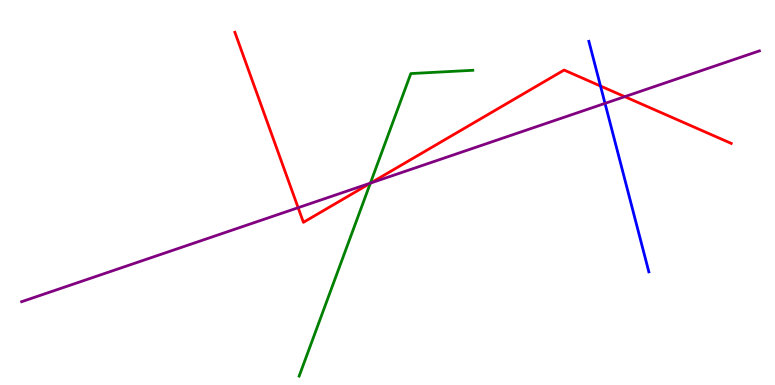[{'lines': ['blue', 'red'], 'intersections': [{'x': 7.75, 'y': 7.77}]}, {'lines': ['green', 'red'], 'intersections': [{'x': 4.78, 'y': 5.24}]}, {'lines': ['purple', 'red'], 'intersections': [{'x': 3.85, 'y': 4.61}, {'x': 4.78, 'y': 5.25}, {'x': 8.06, 'y': 7.49}]}, {'lines': ['blue', 'green'], 'intersections': []}, {'lines': ['blue', 'purple'], 'intersections': [{'x': 7.81, 'y': 7.31}]}, {'lines': ['green', 'purple'], 'intersections': [{'x': 4.78, 'y': 5.24}]}]